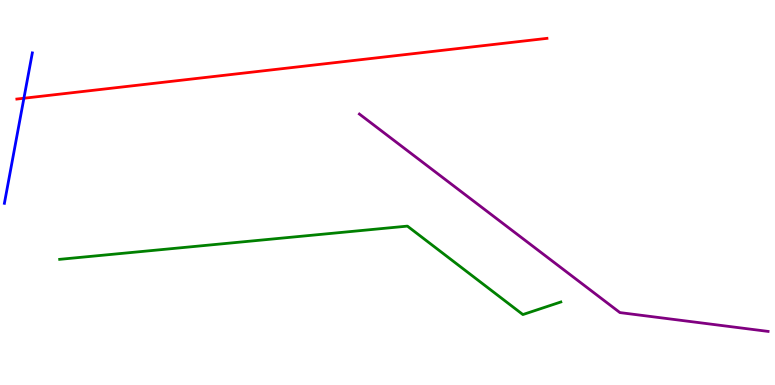[{'lines': ['blue', 'red'], 'intersections': [{'x': 0.309, 'y': 7.45}]}, {'lines': ['green', 'red'], 'intersections': []}, {'lines': ['purple', 'red'], 'intersections': []}, {'lines': ['blue', 'green'], 'intersections': []}, {'lines': ['blue', 'purple'], 'intersections': []}, {'lines': ['green', 'purple'], 'intersections': []}]